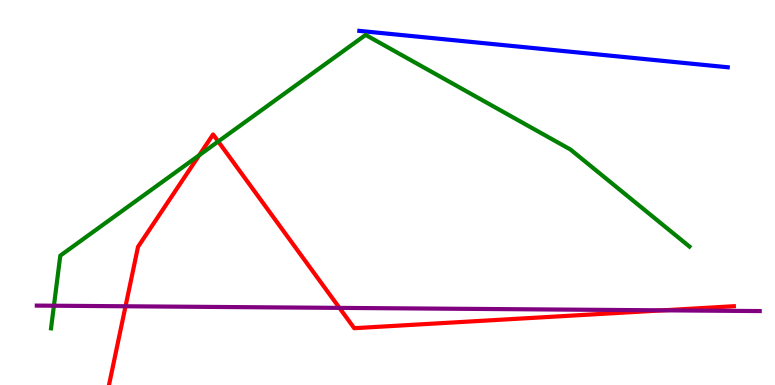[{'lines': ['blue', 'red'], 'intersections': []}, {'lines': ['green', 'red'], 'intersections': [{'x': 2.57, 'y': 5.97}, {'x': 2.82, 'y': 6.33}]}, {'lines': ['purple', 'red'], 'intersections': [{'x': 1.62, 'y': 2.05}, {'x': 4.38, 'y': 2.0}, {'x': 8.55, 'y': 1.94}]}, {'lines': ['blue', 'green'], 'intersections': []}, {'lines': ['blue', 'purple'], 'intersections': []}, {'lines': ['green', 'purple'], 'intersections': [{'x': 0.696, 'y': 2.06}]}]